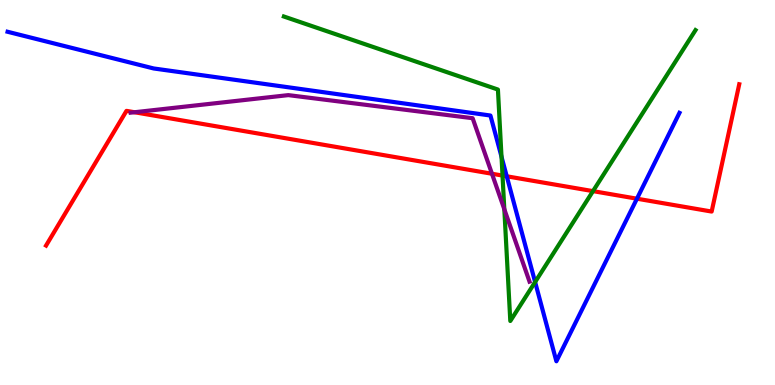[{'lines': ['blue', 'red'], 'intersections': [{'x': 6.54, 'y': 5.42}, {'x': 8.22, 'y': 4.84}]}, {'lines': ['green', 'red'], 'intersections': [{'x': 6.48, 'y': 5.44}, {'x': 7.65, 'y': 5.04}]}, {'lines': ['purple', 'red'], 'intersections': [{'x': 1.74, 'y': 7.08}, {'x': 6.35, 'y': 5.49}]}, {'lines': ['blue', 'green'], 'intersections': [{'x': 6.47, 'y': 5.93}, {'x': 6.9, 'y': 2.67}]}, {'lines': ['blue', 'purple'], 'intersections': []}, {'lines': ['green', 'purple'], 'intersections': [{'x': 6.51, 'y': 4.57}]}]